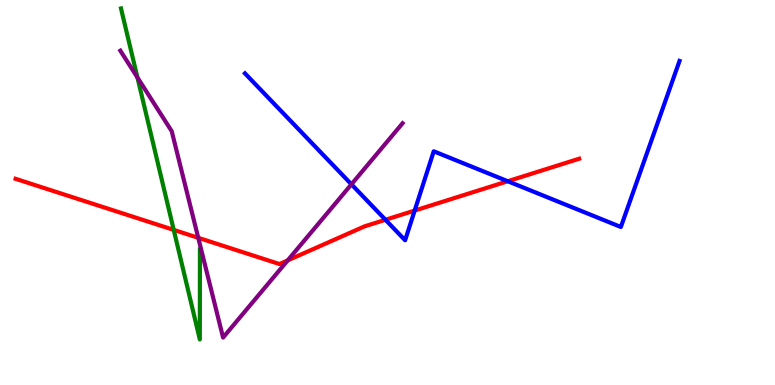[{'lines': ['blue', 'red'], 'intersections': [{'x': 4.97, 'y': 4.29}, {'x': 5.35, 'y': 4.53}, {'x': 6.55, 'y': 5.29}]}, {'lines': ['green', 'red'], 'intersections': [{'x': 2.24, 'y': 4.03}]}, {'lines': ['purple', 'red'], 'intersections': [{'x': 2.56, 'y': 3.82}, {'x': 3.71, 'y': 3.24}]}, {'lines': ['blue', 'green'], 'intersections': []}, {'lines': ['blue', 'purple'], 'intersections': [{'x': 4.53, 'y': 5.21}]}, {'lines': ['green', 'purple'], 'intersections': [{'x': 1.77, 'y': 7.99}]}]